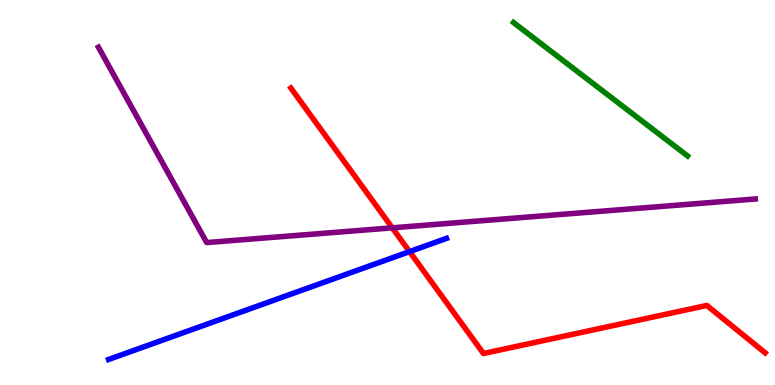[{'lines': ['blue', 'red'], 'intersections': [{'x': 5.28, 'y': 3.46}]}, {'lines': ['green', 'red'], 'intersections': []}, {'lines': ['purple', 'red'], 'intersections': [{'x': 5.06, 'y': 4.08}]}, {'lines': ['blue', 'green'], 'intersections': []}, {'lines': ['blue', 'purple'], 'intersections': []}, {'lines': ['green', 'purple'], 'intersections': []}]